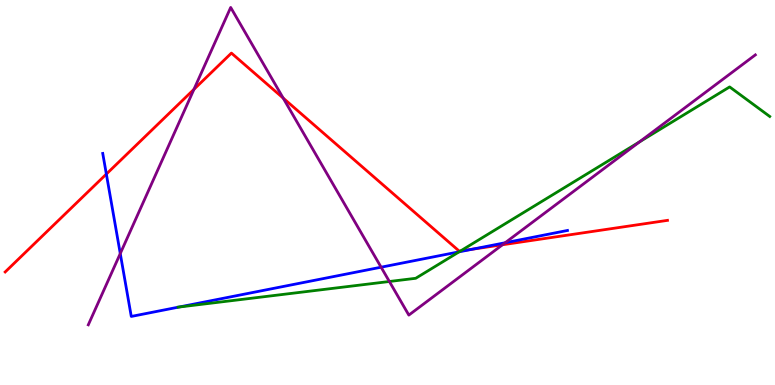[{'lines': ['blue', 'red'], 'intersections': [{'x': 1.37, 'y': 5.48}, {'x': 6.09, 'y': 3.53}]}, {'lines': ['green', 'red'], 'intersections': [{'x': 5.94, 'y': 3.48}]}, {'lines': ['purple', 'red'], 'intersections': [{'x': 2.5, 'y': 7.68}, {'x': 3.65, 'y': 7.45}, {'x': 6.48, 'y': 3.64}]}, {'lines': ['blue', 'green'], 'intersections': [{'x': 2.31, 'y': 2.02}, {'x': 5.92, 'y': 3.46}]}, {'lines': ['blue', 'purple'], 'intersections': [{'x': 1.55, 'y': 3.41}, {'x': 4.92, 'y': 3.06}, {'x': 6.52, 'y': 3.69}]}, {'lines': ['green', 'purple'], 'intersections': [{'x': 5.02, 'y': 2.69}, {'x': 8.25, 'y': 6.32}]}]